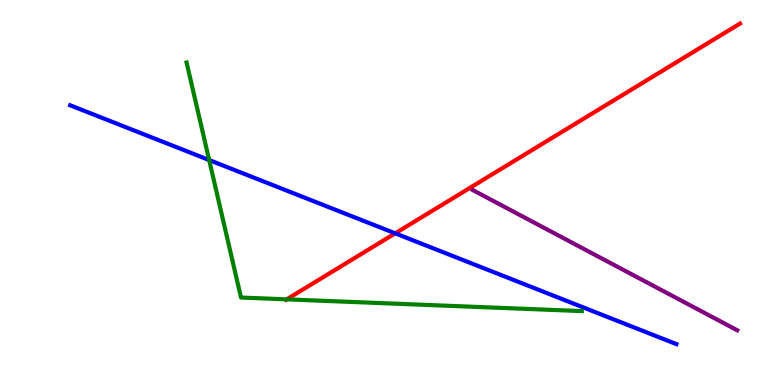[{'lines': ['blue', 'red'], 'intersections': [{'x': 5.1, 'y': 3.94}]}, {'lines': ['green', 'red'], 'intersections': [{'x': 3.7, 'y': 2.22}]}, {'lines': ['purple', 'red'], 'intersections': []}, {'lines': ['blue', 'green'], 'intersections': [{'x': 2.7, 'y': 5.84}]}, {'lines': ['blue', 'purple'], 'intersections': []}, {'lines': ['green', 'purple'], 'intersections': []}]